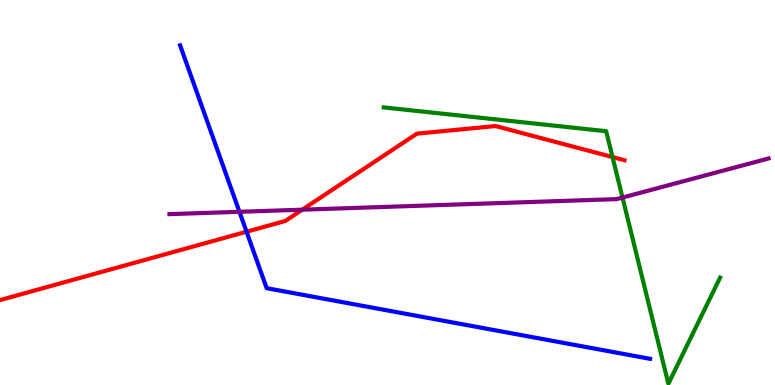[{'lines': ['blue', 'red'], 'intersections': [{'x': 3.18, 'y': 3.98}]}, {'lines': ['green', 'red'], 'intersections': [{'x': 7.9, 'y': 5.92}]}, {'lines': ['purple', 'red'], 'intersections': [{'x': 3.9, 'y': 4.55}]}, {'lines': ['blue', 'green'], 'intersections': []}, {'lines': ['blue', 'purple'], 'intersections': [{'x': 3.09, 'y': 4.5}]}, {'lines': ['green', 'purple'], 'intersections': [{'x': 8.03, 'y': 4.87}]}]